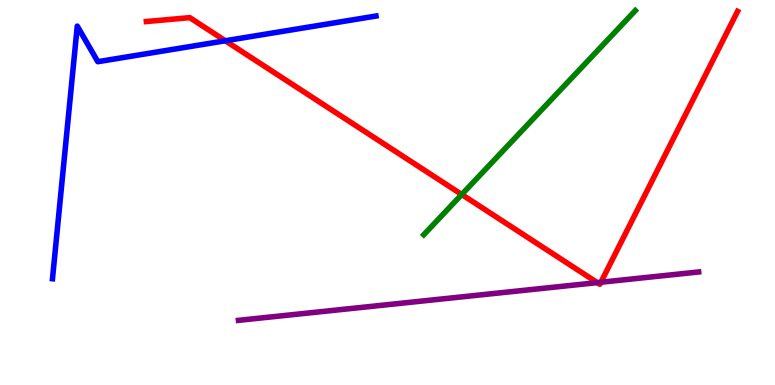[{'lines': ['blue', 'red'], 'intersections': [{'x': 2.91, 'y': 8.94}]}, {'lines': ['green', 'red'], 'intersections': [{'x': 5.96, 'y': 4.95}]}, {'lines': ['purple', 'red'], 'intersections': [{'x': 7.71, 'y': 2.66}, {'x': 7.75, 'y': 2.67}]}, {'lines': ['blue', 'green'], 'intersections': []}, {'lines': ['blue', 'purple'], 'intersections': []}, {'lines': ['green', 'purple'], 'intersections': []}]